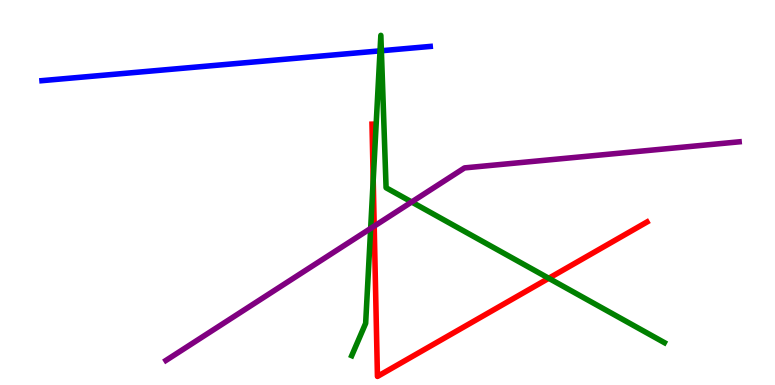[{'lines': ['blue', 'red'], 'intersections': []}, {'lines': ['green', 'red'], 'intersections': [{'x': 4.82, 'y': 5.32}, {'x': 7.08, 'y': 2.77}]}, {'lines': ['purple', 'red'], 'intersections': [{'x': 4.83, 'y': 4.13}]}, {'lines': ['blue', 'green'], 'intersections': [{'x': 4.9, 'y': 8.68}, {'x': 4.92, 'y': 8.68}]}, {'lines': ['blue', 'purple'], 'intersections': []}, {'lines': ['green', 'purple'], 'intersections': [{'x': 4.78, 'y': 4.07}, {'x': 5.31, 'y': 4.75}]}]